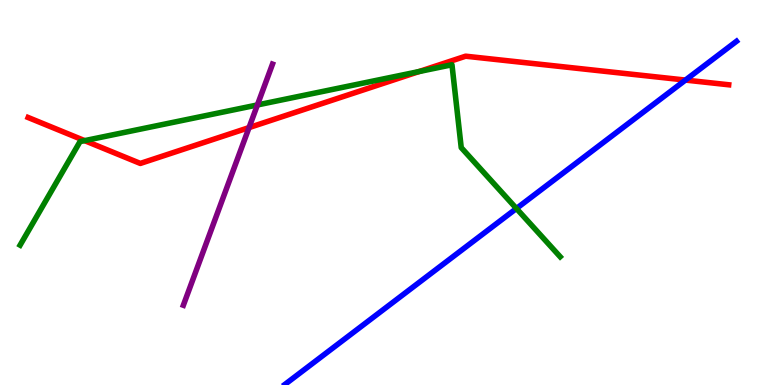[{'lines': ['blue', 'red'], 'intersections': [{'x': 8.84, 'y': 7.92}]}, {'lines': ['green', 'red'], 'intersections': [{'x': 1.09, 'y': 6.35}, {'x': 5.41, 'y': 8.14}]}, {'lines': ['purple', 'red'], 'intersections': [{'x': 3.21, 'y': 6.69}]}, {'lines': ['blue', 'green'], 'intersections': [{'x': 6.66, 'y': 4.58}]}, {'lines': ['blue', 'purple'], 'intersections': []}, {'lines': ['green', 'purple'], 'intersections': [{'x': 3.32, 'y': 7.27}]}]